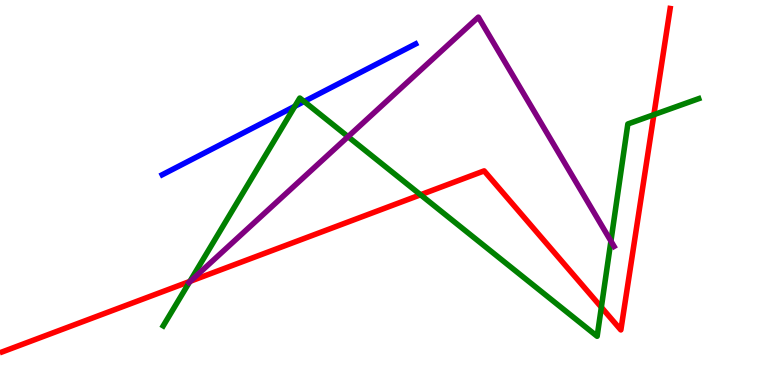[{'lines': ['blue', 'red'], 'intersections': []}, {'lines': ['green', 'red'], 'intersections': [{'x': 2.45, 'y': 2.69}, {'x': 5.43, 'y': 4.94}, {'x': 7.76, 'y': 2.02}, {'x': 8.44, 'y': 7.02}]}, {'lines': ['purple', 'red'], 'intersections': [{'x': 2.46, 'y': 2.7}]}, {'lines': ['blue', 'green'], 'intersections': [{'x': 3.8, 'y': 7.24}, {'x': 3.92, 'y': 7.36}]}, {'lines': ['blue', 'purple'], 'intersections': []}, {'lines': ['green', 'purple'], 'intersections': [{'x': 2.44, 'y': 2.67}, {'x': 4.49, 'y': 6.45}, {'x': 7.88, 'y': 3.74}]}]